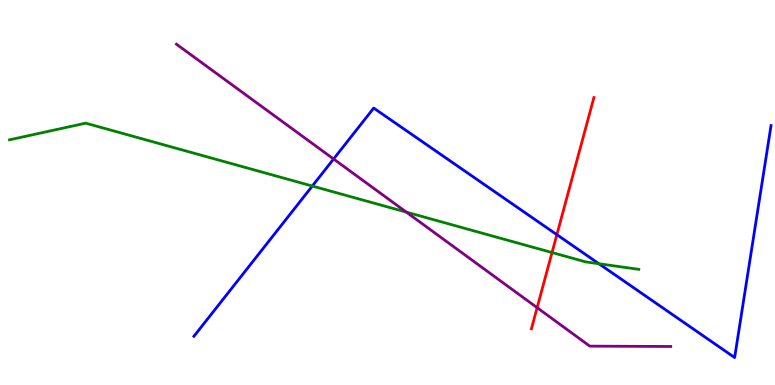[{'lines': ['blue', 'red'], 'intersections': [{'x': 7.19, 'y': 3.9}]}, {'lines': ['green', 'red'], 'intersections': [{'x': 7.12, 'y': 3.44}]}, {'lines': ['purple', 'red'], 'intersections': [{'x': 6.93, 'y': 2.01}]}, {'lines': ['blue', 'green'], 'intersections': [{'x': 4.03, 'y': 5.17}, {'x': 7.73, 'y': 3.15}]}, {'lines': ['blue', 'purple'], 'intersections': [{'x': 4.3, 'y': 5.87}]}, {'lines': ['green', 'purple'], 'intersections': [{'x': 5.24, 'y': 4.49}]}]